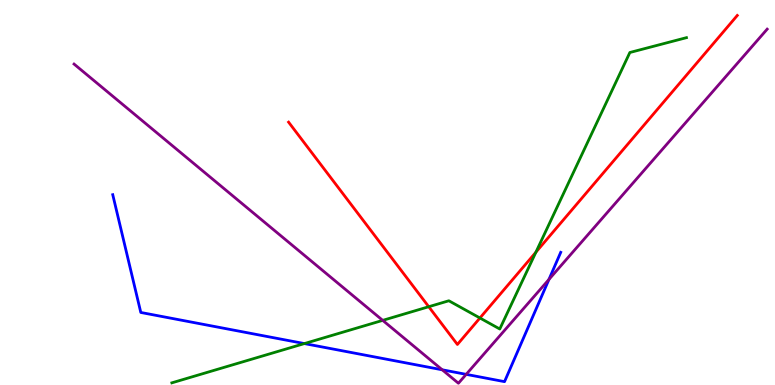[{'lines': ['blue', 'red'], 'intersections': []}, {'lines': ['green', 'red'], 'intersections': [{'x': 5.53, 'y': 2.03}, {'x': 6.19, 'y': 1.74}, {'x': 6.91, 'y': 3.45}]}, {'lines': ['purple', 'red'], 'intersections': []}, {'lines': ['blue', 'green'], 'intersections': [{'x': 3.93, 'y': 1.08}]}, {'lines': ['blue', 'purple'], 'intersections': [{'x': 5.71, 'y': 0.395}, {'x': 6.02, 'y': 0.277}, {'x': 7.08, 'y': 2.74}]}, {'lines': ['green', 'purple'], 'intersections': [{'x': 4.94, 'y': 1.68}]}]